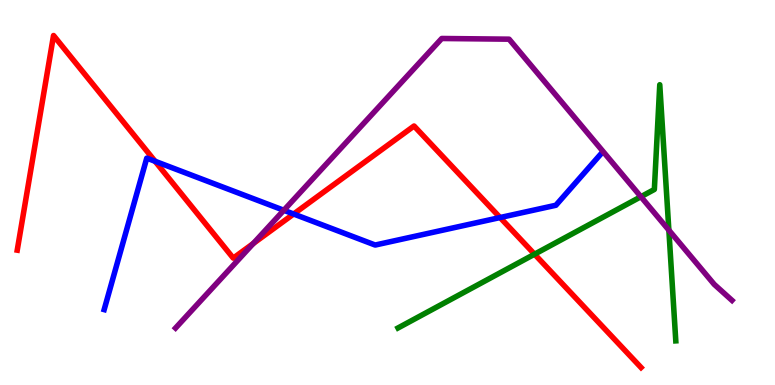[{'lines': ['blue', 'red'], 'intersections': [{'x': 2.0, 'y': 5.81}, {'x': 3.79, 'y': 4.44}, {'x': 6.45, 'y': 4.35}]}, {'lines': ['green', 'red'], 'intersections': [{'x': 6.9, 'y': 3.4}]}, {'lines': ['purple', 'red'], 'intersections': [{'x': 3.27, 'y': 3.68}]}, {'lines': ['blue', 'green'], 'intersections': []}, {'lines': ['blue', 'purple'], 'intersections': [{'x': 3.66, 'y': 4.54}]}, {'lines': ['green', 'purple'], 'intersections': [{'x': 8.27, 'y': 4.89}, {'x': 8.63, 'y': 4.02}]}]